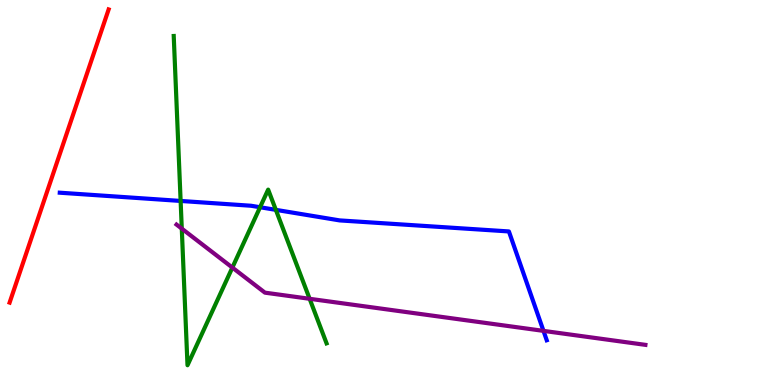[{'lines': ['blue', 'red'], 'intersections': []}, {'lines': ['green', 'red'], 'intersections': []}, {'lines': ['purple', 'red'], 'intersections': []}, {'lines': ['blue', 'green'], 'intersections': [{'x': 2.33, 'y': 4.78}, {'x': 3.36, 'y': 4.62}, {'x': 3.56, 'y': 4.55}]}, {'lines': ['blue', 'purple'], 'intersections': [{'x': 7.01, 'y': 1.41}]}, {'lines': ['green', 'purple'], 'intersections': [{'x': 2.35, 'y': 4.06}, {'x': 3.0, 'y': 3.05}, {'x': 4.0, 'y': 2.24}]}]